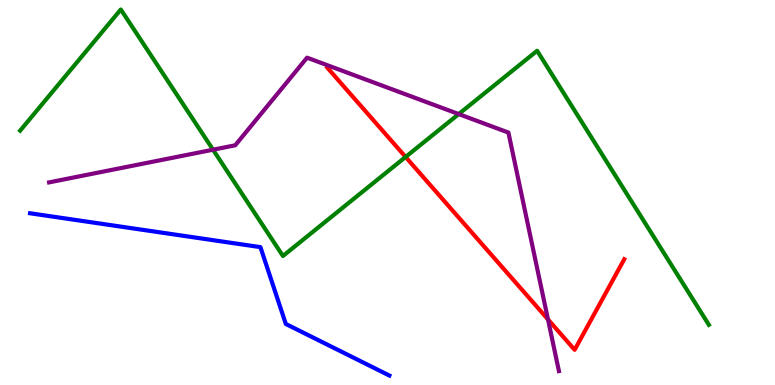[{'lines': ['blue', 'red'], 'intersections': []}, {'lines': ['green', 'red'], 'intersections': [{'x': 5.23, 'y': 5.92}]}, {'lines': ['purple', 'red'], 'intersections': [{'x': 7.07, 'y': 1.7}]}, {'lines': ['blue', 'green'], 'intersections': []}, {'lines': ['blue', 'purple'], 'intersections': []}, {'lines': ['green', 'purple'], 'intersections': [{'x': 2.75, 'y': 6.11}, {'x': 5.92, 'y': 7.04}]}]